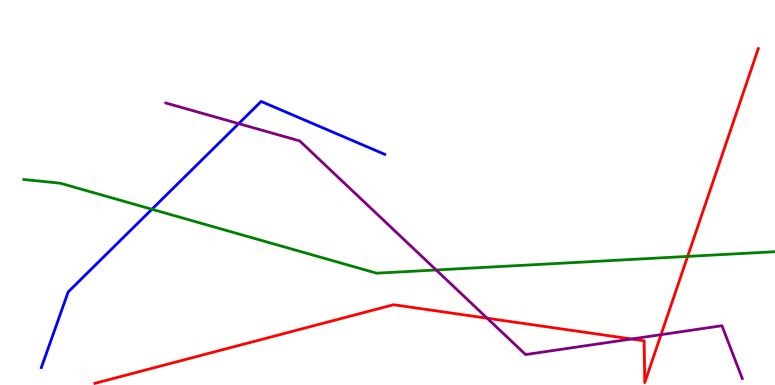[{'lines': ['blue', 'red'], 'intersections': []}, {'lines': ['green', 'red'], 'intersections': [{'x': 8.87, 'y': 3.34}]}, {'lines': ['purple', 'red'], 'intersections': [{'x': 6.29, 'y': 1.73}, {'x': 8.15, 'y': 1.19}, {'x': 8.53, 'y': 1.31}]}, {'lines': ['blue', 'green'], 'intersections': [{'x': 1.96, 'y': 4.56}]}, {'lines': ['blue', 'purple'], 'intersections': [{'x': 3.08, 'y': 6.79}]}, {'lines': ['green', 'purple'], 'intersections': [{'x': 5.63, 'y': 2.99}]}]